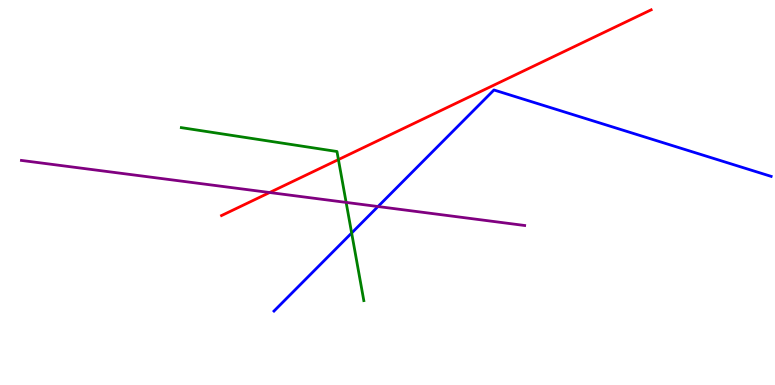[{'lines': ['blue', 'red'], 'intersections': []}, {'lines': ['green', 'red'], 'intersections': [{'x': 4.37, 'y': 5.86}]}, {'lines': ['purple', 'red'], 'intersections': [{'x': 3.48, 'y': 5.0}]}, {'lines': ['blue', 'green'], 'intersections': [{'x': 4.54, 'y': 3.95}]}, {'lines': ['blue', 'purple'], 'intersections': [{'x': 4.88, 'y': 4.64}]}, {'lines': ['green', 'purple'], 'intersections': [{'x': 4.47, 'y': 4.74}]}]